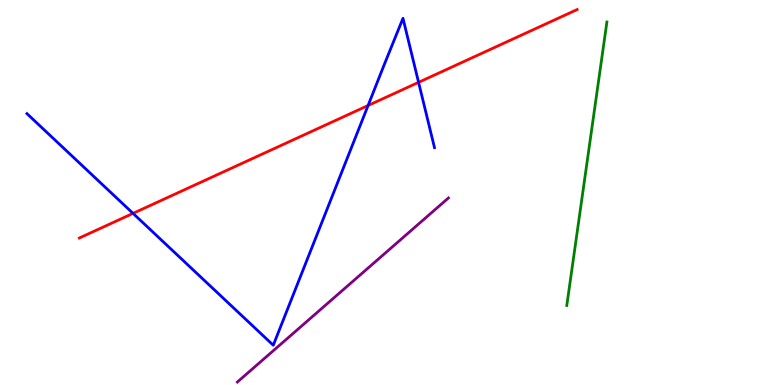[{'lines': ['blue', 'red'], 'intersections': [{'x': 1.72, 'y': 4.46}, {'x': 4.75, 'y': 7.26}, {'x': 5.4, 'y': 7.86}]}, {'lines': ['green', 'red'], 'intersections': []}, {'lines': ['purple', 'red'], 'intersections': []}, {'lines': ['blue', 'green'], 'intersections': []}, {'lines': ['blue', 'purple'], 'intersections': []}, {'lines': ['green', 'purple'], 'intersections': []}]